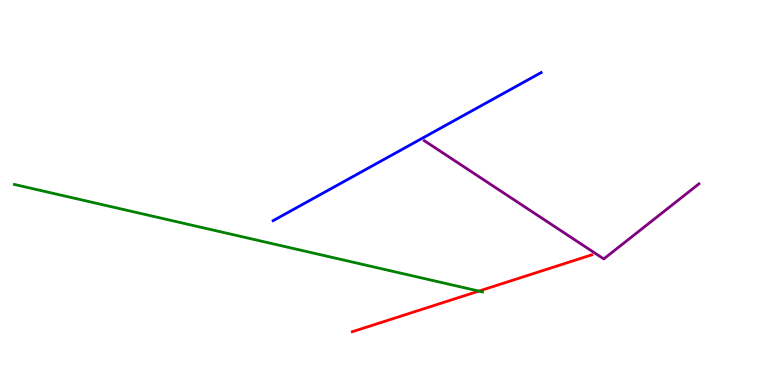[{'lines': ['blue', 'red'], 'intersections': []}, {'lines': ['green', 'red'], 'intersections': [{'x': 6.18, 'y': 2.44}]}, {'lines': ['purple', 'red'], 'intersections': []}, {'lines': ['blue', 'green'], 'intersections': []}, {'lines': ['blue', 'purple'], 'intersections': []}, {'lines': ['green', 'purple'], 'intersections': []}]